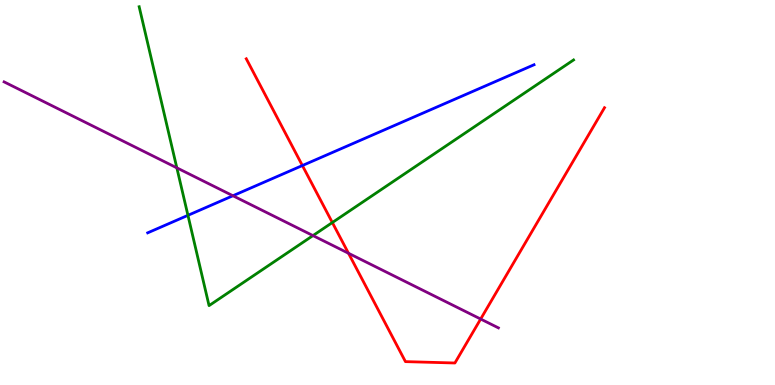[{'lines': ['blue', 'red'], 'intersections': [{'x': 3.9, 'y': 5.7}]}, {'lines': ['green', 'red'], 'intersections': [{'x': 4.29, 'y': 4.22}]}, {'lines': ['purple', 'red'], 'intersections': [{'x': 4.5, 'y': 3.42}, {'x': 6.2, 'y': 1.71}]}, {'lines': ['blue', 'green'], 'intersections': [{'x': 2.43, 'y': 4.41}]}, {'lines': ['blue', 'purple'], 'intersections': [{'x': 3.01, 'y': 4.92}]}, {'lines': ['green', 'purple'], 'intersections': [{'x': 2.28, 'y': 5.64}, {'x': 4.04, 'y': 3.88}]}]